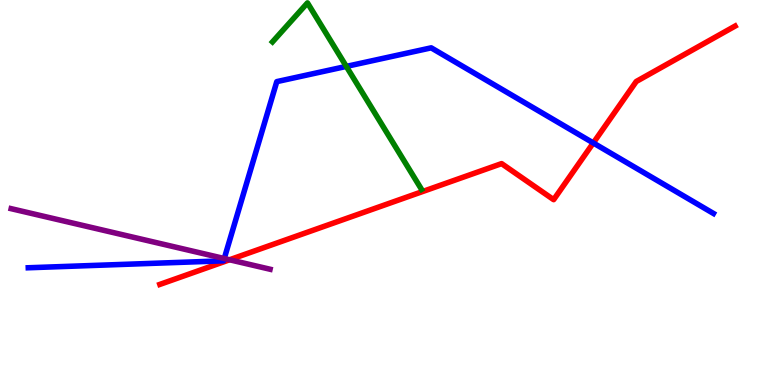[{'lines': ['blue', 'red'], 'intersections': [{'x': 7.66, 'y': 6.29}]}, {'lines': ['green', 'red'], 'intersections': []}, {'lines': ['purple', 'red'], 'intersections': [{'x': 2.96, 'y': 3.25}]}, {'lines': ['blue', 'green'], 'intersections': [{'x': 4.47, 'y': 8.28}]}, {'lines': ['blue', 'purple'], 'intersections': [{'x': 2.89, 'y': 3.29}]}, {'lines': ['green', 'purple'], 'intersections': []}]